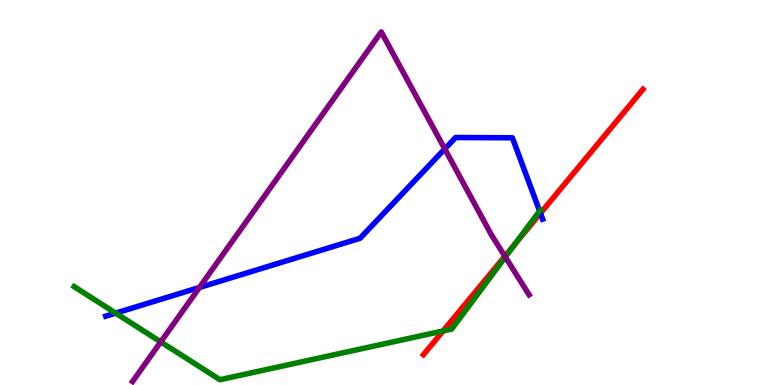[{'lines': ['blue', 'red'], 'intersections': [{'x': 6.97, 'y': 4.46}]}, {'lines': ['green', 'red'], 'intersections': [{'x': 5.72, 'y': 1.4}, {'x': 6.65, 'y': 3.66}]}, {'lines': ['purple', 'red'], 'intersections': [{'x': 6.51, 'y': 3.34}]}, {'lines': ['blue', 'green'], 'intersections': [{'x': 1.49, 'y': 1.87}, {'x': 6.96, 'y': 4.52}]}, {'lines': ['blue', 'purple'], 'intersections': [{'x': 2.57, 'y': 2.53}, {'x': 5.74, 'y': 6.13}]}, {'lines': ['green', 'purple'], 'intersections': [{'x': 2.07, 'y': 1.12}, {'x': 6.52, 'y': 3.32}]}]